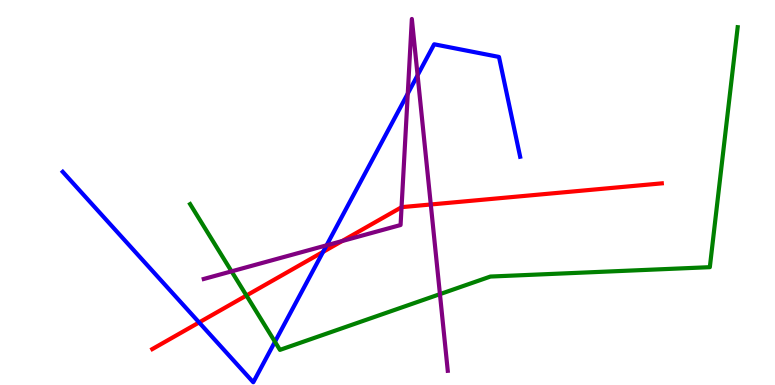[{'lines': ['blue', 'red'], 'intersections': [{'x': 2.57, 'y': 1.62}, {'x': 4.17, 'y': 3.46}]}, {'lines': ['green', 'red'], 'intersections': [{'x': 3.18, 'y': 2.32}]}, {'lines': ['purple', 'red'], 'intersections': [{'x': 4.41, 'y': 3.74}, {'x': 5.18, 'y': 4.62}, {'x': 5.56, 'y': 4.69}]}, {'lines': ['blue', 'green'], 'intersections': [{'x': 3.55, 'y': 1.12}]}, {'lines': ['blue', 'purple'], 'intersections': [{'x': 4.21, 'y': 3.63}, {'x': 5.26, 'y': 7.57}, {'x': 5.39, 'y': 8.05}]}, {'lines': ['green', 'purple'], 'intersections': [{'x': 2.99, 'y': 2.95}, {'x': 5.68, 'y': 2.36}]}]